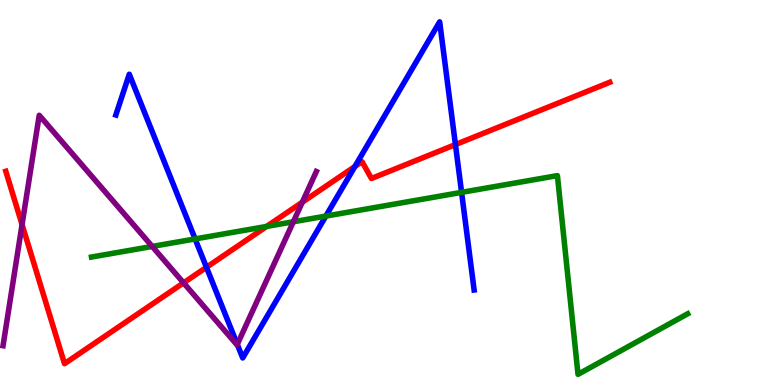[{'lines': ['blue', 'red'], 'intersections': [{'x': 2.66, 'y': 3.06}, {'x': 4.58, 'y': 5.68}, {'x': 5.88, 'y': 6.24}]}, {'lines': ['green', 'red'], 'intersections': [{'x': 3.44, 'y': 4.12}]}, {'lines': ['purple', 'red'], 'intersections': [{'x': 0.285, 'y': 4.17}, {'x': 2.37, 'y': 2.65}, {'x': 3.9, 'y': 4.75}]}, {'lines': ['blue', 'green'], 'intersections': [{'x': 2.52, 'y': 3.79}, {'x': 4.2, 'y': 4.39}, {'x': 5.96, 'y': 5.0}]}, {'lines': ['blue', 'purple'], 'intersections': [{'x': 3.06, 'y': 1.05}]}, {'lines': ['green', 'purple'], 'intersections': [{'x': 1.96, 'y': 3.6}, {'x': 3.79, 'y': 4.24}]}]